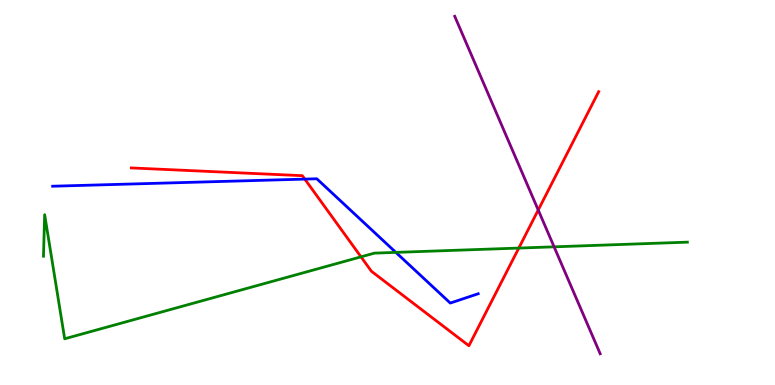[{'lines': ['blue', 'red'], 'intersections': [{'x': 3.93, 'y': 5.35}]}, {'lines': ['green', 'red'], 'intersections': [{'x': 4.66, 'y': 3.33}, {'x': 6.69, 'y': 3.56}]}, {'lines': ['purple', 'red'], 'intersections': [{'x': 6.94, 'y': 4.54}]}, {'lines': ['blue', 'green'], 'intersections': [{'x': 5.11, 'y': 3.44}]}, {'lines': ['blue', 'purple'], 'intersections': []}, {'lines': ['green', 'purple'], 'intersections': [{'x': 7.15, 'y': 3.59}]}]